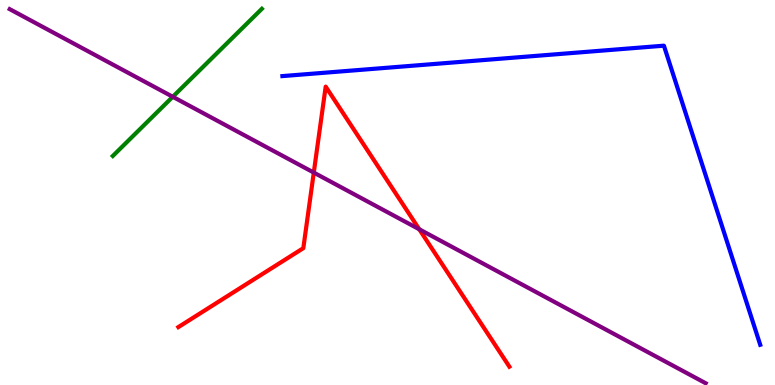[{'lines': ['blue', 'red'], 'intersections': []}, {'lines': ['green', 'red'], 'intersections': []}, {'lines': ['purple', 'red'], 'intersections': [{'x': 4.05, 'y': 5.52}, {'x': 5.41, 'y': 4.04}]}, {'lines': ['blue', 'green'], 'intersections': []}, {'lines': ['blue', 'purple'], 'intersections': []}, {'lines': ['green', 'purple'], 'intersections': [{'x': 2.23, 'y': 7.49}]}]